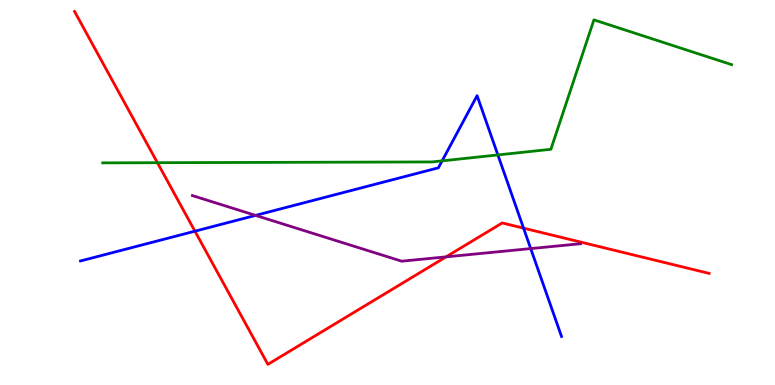[{'lines': ['blue', 'red'], 'intersections': [{'x': 2.52, 'y': 4.0}, {'x': 6.76, 'y': 4.07}]}, {'lines': ['green', 'red'], 'intersections': [{'x': 2.03, 'y': 5.77}]}, {'lines': ['purple', 'red'], 'intersections': [{'x': 5.76, 'y': 3.33}]}, {'lines': ['blue', 'green'], 'intersections': [{'x': 5.7, 'y': 5.82}, {'x': 6.42, 'y': 5.98}]}, {'lines': ['blue', 'purple'], 'intersections': [{'x': 3.3, 'y': 4.41}, {'x': 6.85, 'y': 3.54}]}, {'lines': ['green', 'purple'], 'intersections': []}]